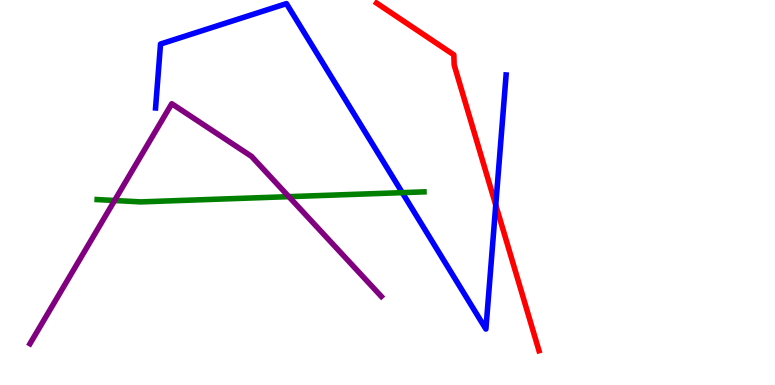[{'lines': ['blue', 'red'], 'intersections': [{'x': 6.4, 'y': 4.67}]}, {'lines': ['green', 'red'], 'intersections': []}, {'lines': ['purple', 'red'], 'intersections': []}, {'lines': ['blue', 'green'], 'intersections': [{'x': 5.19, 'y': 5.0}]}, {'lines': ['blue', 'purple'], 'intersections': []}, {'lines': ['green', 'purple'], 'intersections': [{'x': 1.48, 'y': 4.79}, {'x': 3.73, 'y': 4.89}]}]